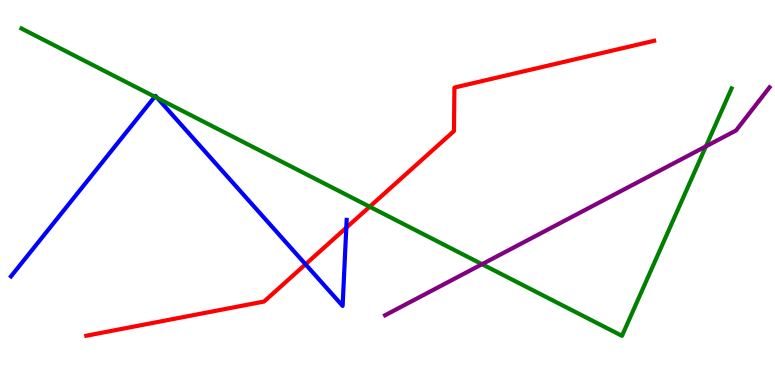[{'lines': ['blue', 'red'], 'intersections': [{'x': 3.94, 'y': 3.14}, {'x': 4.47, 'y': 4.09}]}, {'lines': ['green', 'red'], 'intersections': [{'x': 4.77, 'y': 4.63}]}, {'lines': ['purple', 'red'], 'intersections': []}, {'lines': ['blue', 'green'], 'intersections': [{'x': 2.0, 'y': 7.49}, {'x': 2.03, 'y': 7.45}]}, {'lines': ['blue', 'purple'], 'intersections': []}, {'lines': ['green', 'purple'], 'intersections': [{'x': 6.22, 'y': 3.14}, {'x': 9.11, 'y': 6.2}]}]